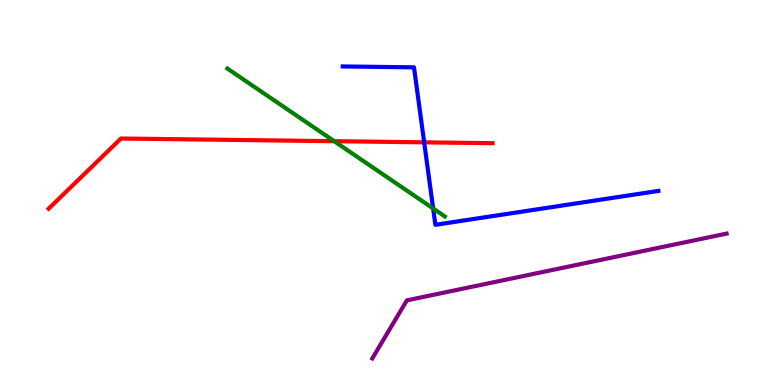[{'lines': ['blue', 'red'], 'intersections': [{'x': 5.47, 'y': 6.3}]}, {'lines': ['green', 'red'], 'intersections': [{'x': 4.31, 'y': 6.33}]}, {'lines': ['purple', 'red'], 'intersections': []}, {'lines': ['blue', 'green'], 'intersections': [{'x': 5.59, 'y': 4.58}]}, {'lines': ['blue', 'purple'], 'intersections': []}, {'lines': ['green', 'purple'], 'intersections': []}]